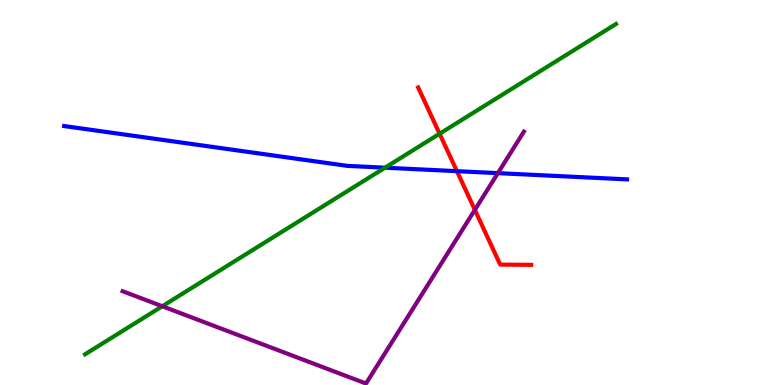[{'lines': ['blue', 'red'], 'intersections': [{'x': 5.9, 'y': 5.55}]}, {'lines': ['green', 'red'], 'intersections': [{'x': 5.67, 'y': 6.53}]}, {'lines': ['purple', 'red'], 'intersections': [{'x': 6.13, 'y': 4.55}]}, {'lines': ['blue', 'green'], 'intersections': [{'x': 4.97, 'y': 5.64}]}, {'lines': ['blue', 'purple'], 'intersections': [{'x': 6.42, 'y': 5.5}]}, {'lines': ['green', 'purple'], 'intersections': [{'x': 2.09, 'y': 2.05}]}]